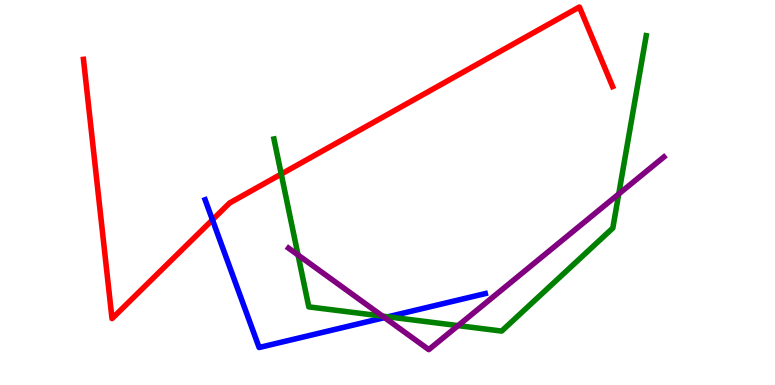[{'lines': ['blue', 'red'], 'intersections': [{'x': 2.74, 'y': 4.29}]}, {'lines': ['green', 'red'], 'intersections': [{'x': 3.63, 'y': 5.48}]}, {'lines': ['purple', 'red'], 'intersections': []}, {'lines': ['blue', 'green'], 'intersections': [{'x': 5.01, 'y': 1.77}]}, {'lines': ['blue', 'purple'], 'intersections': [{'x': 4.96, 'y': 1.75}]}, {'lines': ['green', 'purple'], 'intersections': [{'x': 3.85, 'y': 3.38}, {'x': 4.94, 'y': 1.79}, {'x': 5.91, 'y': 1.54}, {'x': 7.98, 'y': 4.96}]}]